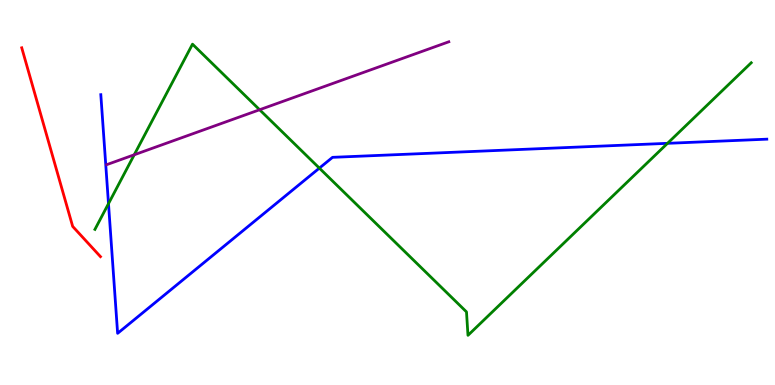[{'lines': ['blue', 'red'], 'intersections': []}, {'lines': ['green', 'red'], 'intersections': []}, {'lines': ['purple', 'red'], 'intersections': []}, {'lines': ['blue', 'green'], 'intersections': [{'x': 1.4, 'y': 4.71}, {'x': 4.12, 'y': 5.63}, {'x': 8.61, 'y': 6.28}]}, {'lines': ['blue', 'purple'], 'intersections': []}, {'lines': ['green', 'purple'], 'intersections': [{'x': 1.73, 'y': 5.98}, {'x': 3.35, 'y': 7.15}]}]